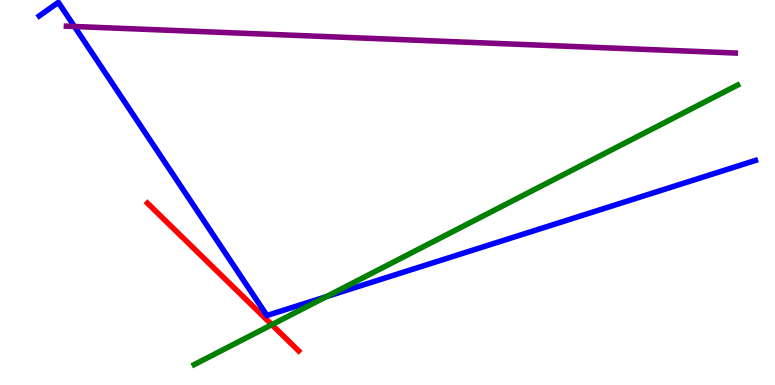[{'lines': ['blue', 'red'], 'intersections': []}, {'lines': ['green', 'red'], 'intersections': [{'x': 3.51, 'y': 1.57}]}, {'lines': ['purple', 'red'], 'intersections': []}, {'lines': ['blue', 'green'], 'intersections': [{'x': 4.21, 'y': 2.29}]}, {'lines': ['blue', 'purple'], 'intersections': [{'x': 0.96, 'y': 9.31}]}, {'lines': ['green', 'purple'], 'intersections': []}]